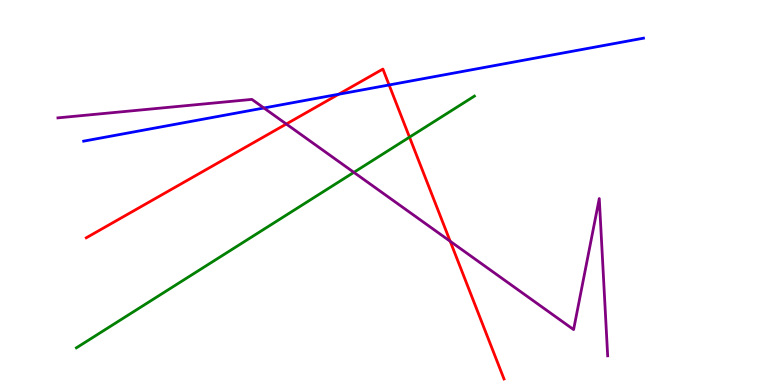[{'lines': ['blue', 'red'], 'intersections': [{'x': 4.37, 'y': 7.55}, {'x': 5.02, 'y': 7.79}]}, {'lines': ['green', 'red'], 'intersections': [{'x': 5.28, 'y': 6.44}]}, {'lines': ['purple', 'red'], 'intersections': [{'x': 3.69, 'y': 6.78}, {'x': 5.81, 'y': 3.73}]}, {'lines': ['blue', 'green'], 'intersections': []}, {'lines': ['blue', 'purple'], 'intersections': [{'x': 3.41, 'y': 7.19}]}, {'lines': ['green', 'purple'], 'intersections': [{'x': 4.57, 'y': 5.52}]}]